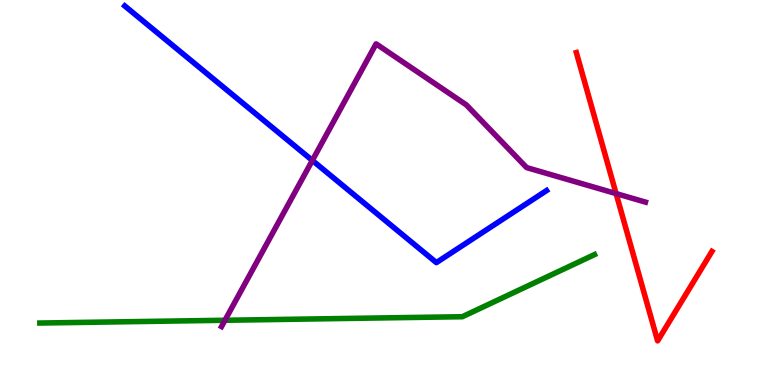[{'lines': ['blue', 'red'], 'intersections': []}, {'lines': ['green', 'red'], 'intersections': []}, {'lines': ['purple', 'red'], 'intersections': [{'x': 7.95, 'y': 4.97}]}, {'lines': ['blue', 'green'], 'intersections': []}, {'lines': ['blue', 'purple'], 'intersections': [{'x': 4.03, 'y': 5.83}]}, {'lines': ['green', 'purple'], 'intersections': [{'x': 2.9, 'y': 1.68}]}]